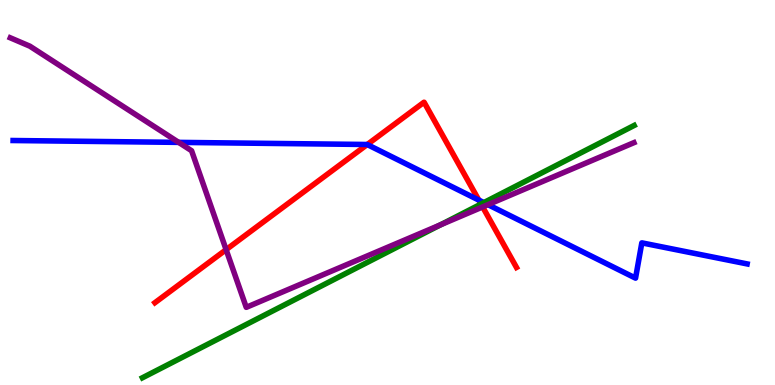[{'lines': ['blue', 'red'], 'intersections': [{'x': 4.74, 'y': 6.25}, {'x': 6.18, 'y': 4.8}]}, {'lines': ['green', 'red'], 'intersections': [{'x': 6.21, 'y': 4.7}]}, {'lines': ['purple', 'red'], 'intersections': [{'x': 2.92, 'y': 3.52}, {'x': 6.23, 'y': 4.63}]}, {'lines': ['blue', 'green'], 'intersections': [{'x': 6.24, 'y': 4.74}]}, {'lines': ['blue', 'purple'], 'intersections': [{'x': 2.31, 'y': 6.3}, {'x': 6.3, 'y': 4.68}]}, {'lines': ['green', 'purple'], 'intersections': [{'x': 5.68, 'y': 4.16}]}]